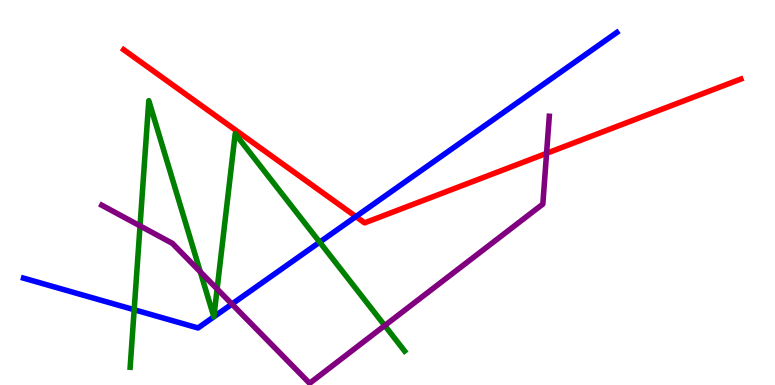[{'lines': ['blue', 'red'], 'intersections': [{'x': 4.59, 'y': 4.37}]}, {'lines': ['green', 'red'], 'intersections': []}, {'lines': ['purple', 'red'], 'intersections': [{'x': 7.05, 'y': 6.02}]}, {'lines': ['blue', 'green'], 'intersections': [{'x': 1.73, 'y': 1.96}, {'x': 2.76, 'y': 1.77}, {'x': 2.76, 'y': 1.77}, {'x': 4.12, 'y': 3.71}]}, {'lines': ['blue', 'purple'], 'intersections': [{'x': 2.99, 'y': 2.1}]}, {'lines': ['green', 'purple'], 'intersections': [{'x': 1.81, 'y': 4.13}, {'x': 2.58, 'y': 2.94}, {'x': 2.8, 'y': 2.49}, {'x': 4.96, 'y': 1.54}]}]